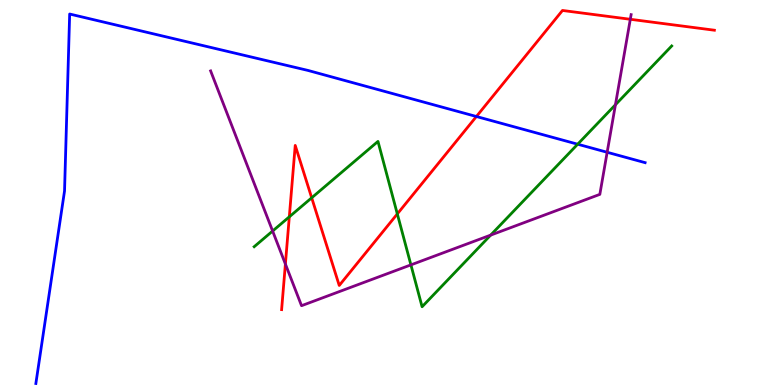[{'lines': ['blue', 'red'], 'intersections': [{'x': 6.15, 'y': 6.97}]}, {'lines': ['green', 'red'], 'intersections': [{'x': 3.73, 'y': 4.37}, {'x': 4.02, 'y': 4.86}, {'x': 5.13, 'y': 4.44}]}, {'lines': ['purple', 'red'], 'intersections': [{'x': 3.68, 'y': 3.14}, {'x': 8.13, 'y': 9.5}]}, {'lines': ['blue', 'green'], 'intersections': [{'x': 7.45, 'y': 6.25}]}, {'lines': ['blue', 'purple'], 'intersections': [{'x': 7.83, 'y': 6.04}]}, {'lines': ['green', 'purple'], 'intersections': [{'x': 3.52, 'y': 4.0}, {'x': 5.3, 'y': 3.12}, {'x': 6.33, 'y': 3.89}, {'x': 7.94, 'y': 7.28}]}]